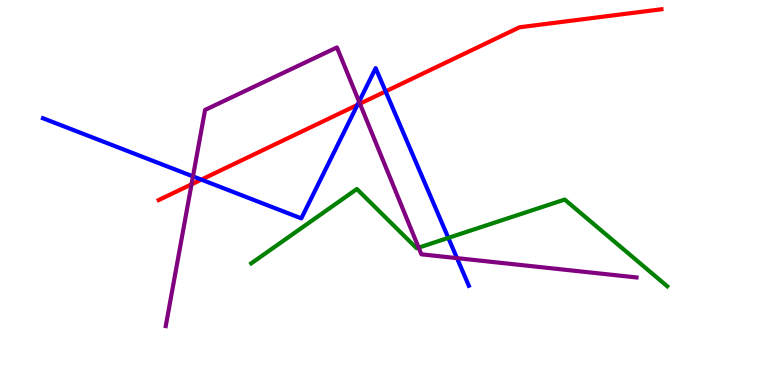[{'lines': ['blue', 'red'], 'intersections': [{'x': 2.6, 'y': 5.33}, {'x': 4.61, 'y': 7.28}, {'x': 4.98, 'y': 7.63}]}, {'lines': ['green', 'red'], 'intersections': []}, {'lines': ['purple', 'red'], 'intersections': [{'x': 2.47, 'y': 5.21}, {'x': 4.64, 'y': 7.31}]}, {'lines': ['blue', 'green'], 'intersections': [{'x': 5.78, 'y': 3.82}]}, {'lines': ['blue', 'purple'], 'intersections': [{'x': 2.49, 'y': 5.42}, {'x': 4.63, 'y': 7.36}, {'x': 5.9, 'y': 3.3}]}, {'lines': ['green', 'purple'], 'intersections': [{'x': 5.4, 'y': 3.57}]}]